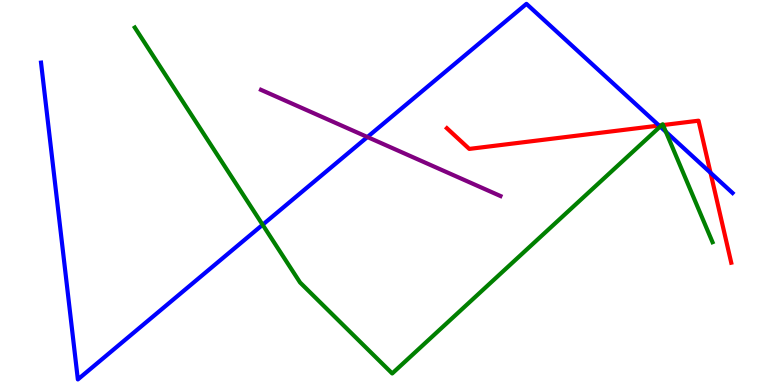[{'lines': ['blue', 'red'], 'intersections': [{'x': 8.5, 'y': 6.74}, {'x': 9.17, 'y': 5.51}]}, {'lines': ['green', 'red'], 'intersections': [{'x': 8.54, 'y': 6.75}, {'x': 8.56, 'y': 6.75}]}, {'lines': ['purple', 'red'], 'intersections': []}, {'lines': ['blue', 'green'], 'intersections': [{'x': 3.39, 'y': 4.16}, {'x': 8.52, 'y': 6.71}, {'x': 8.59, 'y': 6.58}]}, {'lines': ['blue', 'purple'], 'intersections': [{'x': 4.74, 'y': 6.44}]}, {'lines': ['green', 'purple'], 'intersections': []}]